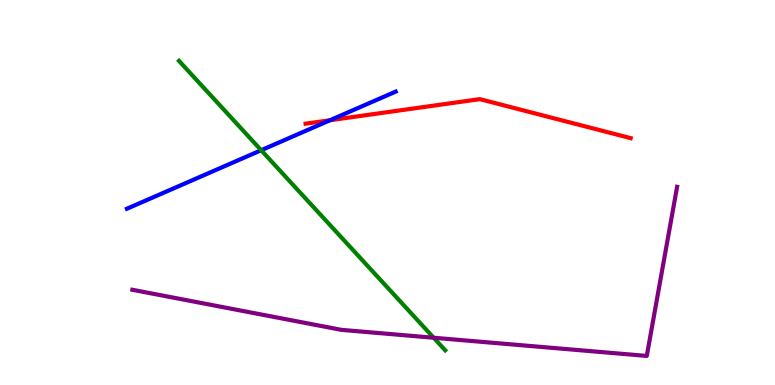[{'lines': ['blue', 'red'], 'intersections': [{'x': 4.26, 'y': 6.88}]}, {'lines': ['green', 'red'], 'intersections': []}, {'lines': ['purple', 'red'], 'intersections': []}, {'lines': ['blue', 'green'], 'intersections': [{'x': 3.37, 'y': 6.1}]}, {'lines': ['blue', 'purple'], 'intersections': []}, {'lines': ['green', 'purple'], 'intersections': [{'x': 5.6, 'y': 1.23}]}]